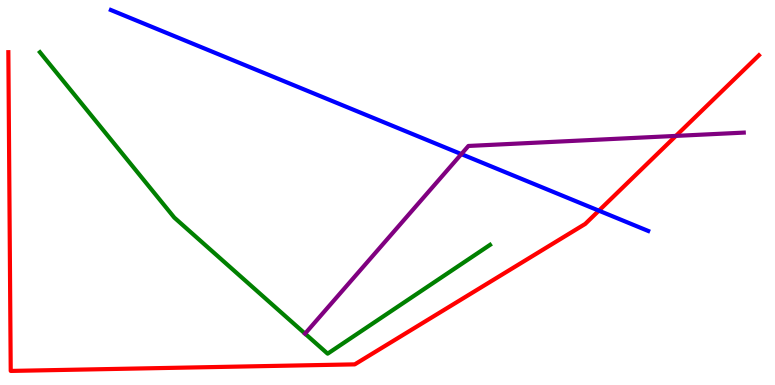[{'lines': ['blue', 'red'], 'intersections': [{'x': 7.73, 'y': 4.53}]}, {'lines': ['green', 'red'], 'intersections': []}, {'lines': ['purple', 'red'], 'intersections': [{'x': 8.72, 'y': 6.47}]}, {'lines': ['blue', 'green'], 'intersections': []}, {'lines': ['blue', 'purple'], 'intersections': [{'x': 5.95, 'y': 6.0}]}, {'lines': ['green', 'purple'], 'intersections': [{'x': 3.94, 'y': 1.33}]}]